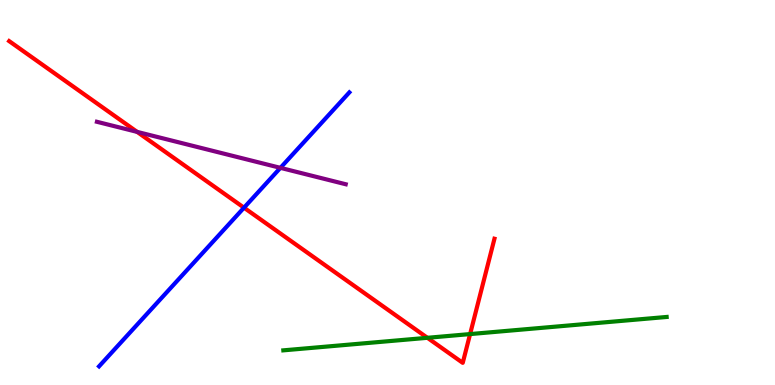[{'lines': ['blue', 'red'], 'intersections': [{'x': 3.15, 'y': 4.61}]}, {'lines': ['green', 'red'], 'intersections': [{'x': 5.52, 'y': 1.23}, {'x': 6.07, 'y': 1.32}]}, {'lines': ['purple', 'red'], 'intersections': [{'x': 1.77, 'y': 6.57}]}, {'lines': ['blue', 'green'], 'intersections': []}, {'lines': ['blue', 'purple'], 'intersections': [{'x': 3.62, 'y': 5.64}]}, {'lines': ['green', 'purple'], 'intersections': []}]